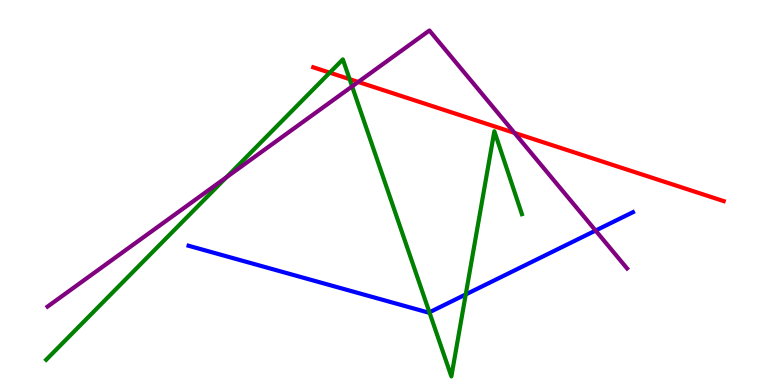[{'lines': ['blue', 'red'], 'intersections': []}, {'lines': ['green', 'red'], 'intersections': [{'x': 4.25, 'y': 8.11}, {'x': 4.51, 'y': 7.94}]}, {'lines': ['purple', 'red'], 'intersections': [{'x': 4.62, 'y': 7.87}, {'x': 6.64, 'y': 6.55}]}, {'lines': ['blue', 'green'], 'intersections': [{'x': 5.54, 'y': 1.89}, {'x': 6.01, 'y': 2.35}]}, {'lines': ['blue', 'purple'], 'intersections': [{'x': 7.69, 'y': 4.01}]}, {'lines': ['green', 'purple'], 'intersections': [{'x': 2.92, 'y': 5.4}, {'x': 4.54, 'y': 7.76}]}]